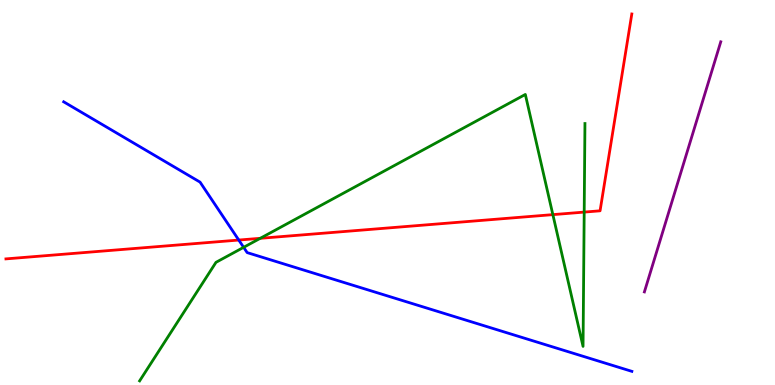[{'lines': ['blue', 'red'], 'intersections': [{'x': 3.08, 'y': 3.76}]}, {'lines': ['green', 'red'], 'intersections': [{'x': 3.36, 'y': 3.81}, {'x': 7.13, 'y': 4.43}, {'x': 7.54, 'y': 4.49}]}, {'lines': ['purple', 'red'], 'intersections': []}, {'lines': ['blue', 'green'], 'intersections': [{'x': 3.14, 'y': 3.58}]}, {'lines': ['blue', 'purple'], 'intersections': []}, {'lines': ['green', 'purple'], 'intersections': []}]